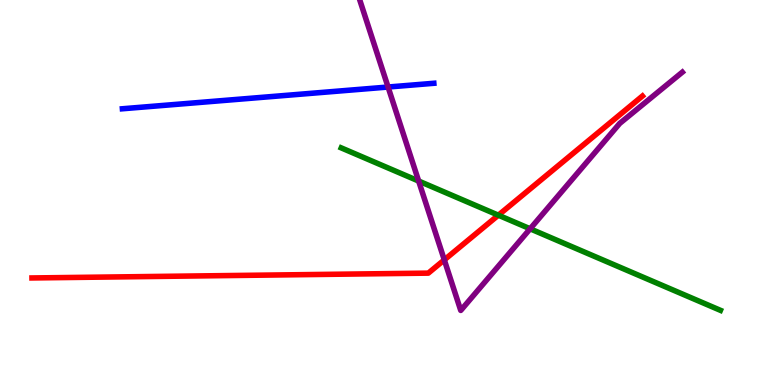[{'lines': ['blue', 'red'], 'intersections': []}, {'lines': ['green', 'red'], 'intersections': [{'x': 6.43, 'y': 4.41}]}, {'lines': ['purple', 'red'], 'intersections': [{'x': 5.73, 'y': 3.25}]}, {'lines': ['blue', 'green'], 'intersections': []}, {'lines': ['blue', 'purple'], 'intersections': [{'x': 5.01, 'y': 7.74}]}, {'lines': ['green', 'purple'], 'intersections': [{'x': 5.4, 'y': 5.3}, {'x': 6.84, 'y': 4.06}]}]